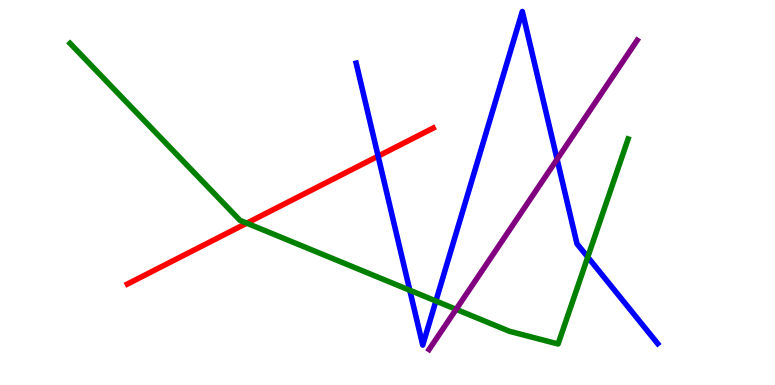[{'lines': ['blue', 'red'], 'intersections': [{'x': 4.88, 'y': 5.94}]}, {'lines': ['green', 'red'], 'intersections': [{'x': 3.18, 'y': 4.2}]}, {'lines': ['purple', 'red'], 'intersections': []}, {'lines': ['blue', 'green'], 'intersections': [{'x': 5.29, 'y': 2.46}, {'x': 5.62, 'y': 2.18}, {'x': 7.58, 'y': 3.32}]}, {'lines': ['blue', 'purple'], 'intersections': [{'x': 7.19, 'y': 5.86}]}, {'lines': ['green', 'purple'], 'intersections': [{'x': 5.89, 'y': 1.97}]}]